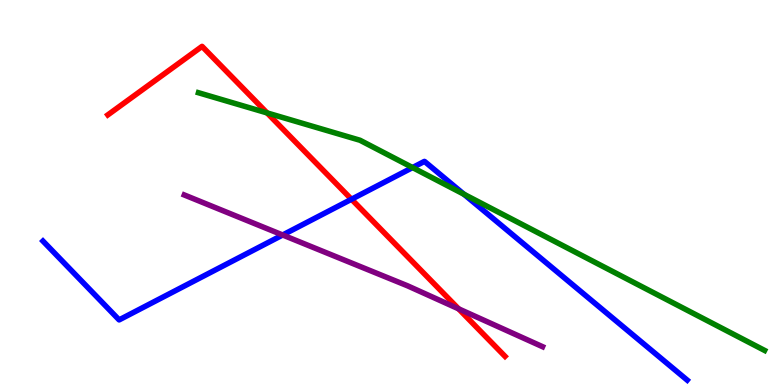[{'lines': ['blue', 'red'], 'intersections': [{'x': 4.54, 'y': 4.82}]}, {'lines': ['green', 'red'], 'intersections': [{'x': 3.45, 'y': 7.07}]}, {'lines': ['purple', 'red'], 'intersections': [{'x': 5.92, 'y': 1.98}]}, {'lines': ['blue', 'green'], 'intersections': [{'x': 5.32, 'y': 5.65}, {'x': 5.99, 'y': 4.95}]}, {'lines': ['blue', 'purple'], 'intersections': [{'x': 3.65, 'y': 3.9}]}, {'lines': ['green', 'purple'], 'intersections': []}]